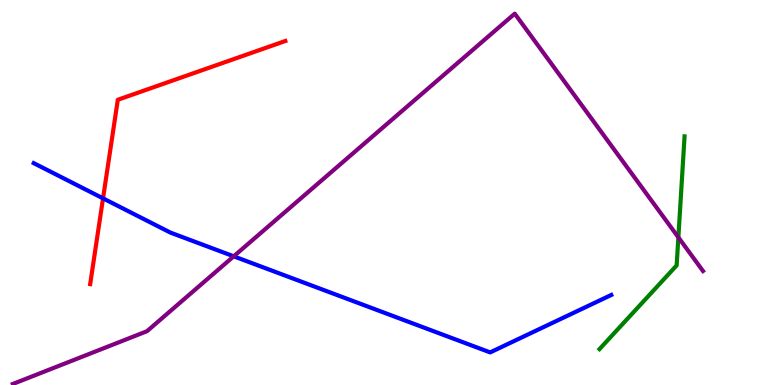[{'lines': ['blue', 'red'], 'intersections': [{'x': 1.33, 'y': 4.85}]}, {'lines': ['green', 'red'], 'intersections': []}, {'lines': ['purple', 'red'], 'intersections': []}, {'lines': ['blue', 'green'], 'intersections': []}, {'lines': ['blue', 'purple'], 'intersections': [{'x': 3.02, 'y': 3.34}]}, {'lines': ['green', 'purple'], 'intersections': [{'x': 8.75, 'y': 3.84}]}]